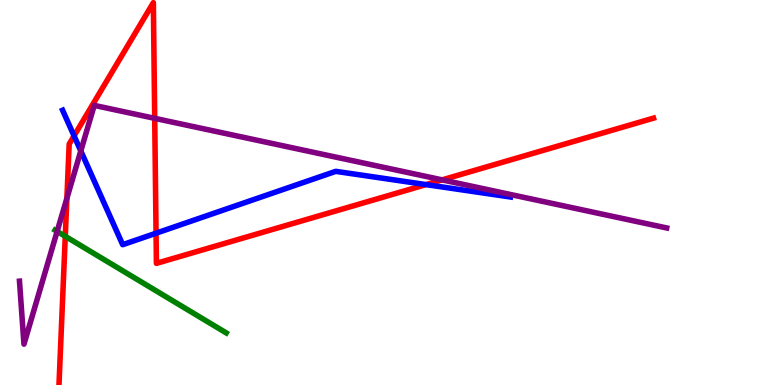[{'lines': ['blue', 'red'], 'intersections': [{'x': 0.956, 'y': 6.47}, {'x': 2.01, 'y': 3.94}, {'x': 5.5, 'y': 5.21}]}, {'lines': ['green', 'red'], 'intersections': [{'x': 0.842, 'y': 3.86}]}, {'lines': ['purple', 'red'], 'intersections': [{'x': 0.863, 'y': 4.85}, {'x': 2.0, 'y': 6.93}, {'x': 5.71, 'y': 5.33}]}, {'lines': ['blue', 'green'], 'intersections': []}, {'lines': ['blue', 'purple'], 'intersections': [{'x': 1.04, 'y': 6.08}]}, {'lines': ['green', 'purple'], 'intersections': [{'x': 0.737, 'y': 3.99}]}]